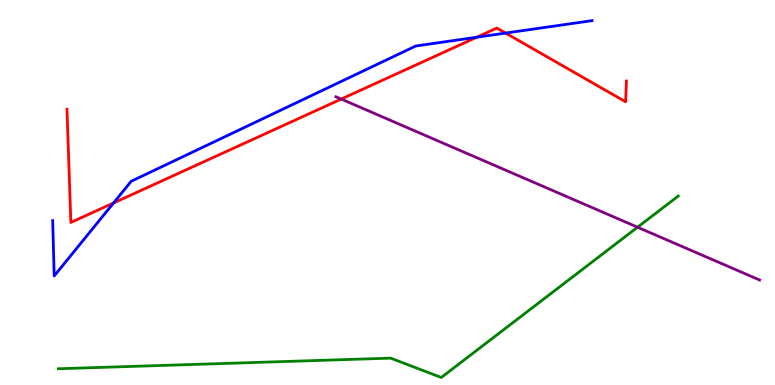[{'lines': ['blue', 'red'], 'intersections': [{'x': 1.47, 'y': 4.73}, {'x': 6.15, 'y': 9.03}, {'x': 6.52, 'y': 9.14}]}, {'lines': ['green', 'red'], 'intersections': []}, {'lines': ['purple', 'red'], 'intersections': [{'x': 4.4, 'y': 7.43}]}, {'lines': ['blue', 'green'], 'intersections': []}, {'lines': ['blue', 'purple'], 'intersections': []}, {'lines': ['green', 'purple'], 'intersections': [{'x': 8.23, 'y': 4.1}]}]